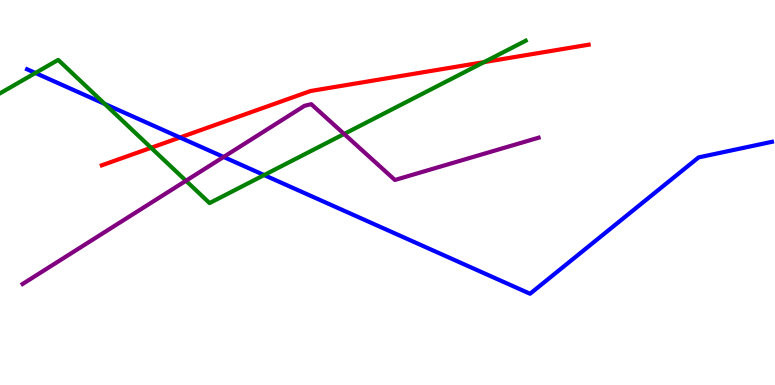[{'lines': ['blue', 'red'], 'intersections': [{'x': 2.32, 'y': 6.43}]}, {'lines': ['green', 'red'], 'intersections': [{'x': 1.95, 'y': 6.16}, {'x': 6.25, 'y': 8.39}]}, {'lines': ['purple', 'red'], 'intersections': []}, {'lines': ['blue', 'green'], 'intersections': [{'x': 0.457, 'y': 8.1}, {'x': 1.35, 'y': 7.3}, {'x': 3.41, 'y': 5.45}]}, {'lines': ['blue', 'purple'], 'intersections': [{'x': 2.89, 'y': 5.92}]}, {'lines': ['green', 'purple'], 'intersections': [{'x': 2.4, 'y': 5.31}, {'x': 4.44, 'y': 6.52}]}]